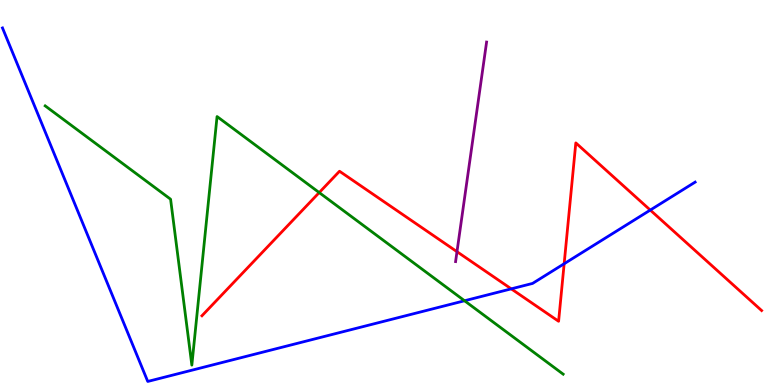[{'lines': ['blue', 'red'], 'intersections': [{'x': 6.6, 'y': 2.5}, {'x': 7.28, 'y': 3.15}, {'x': 8.39, 'y': 4.54}]}, {'lines': ['green', 'red'], 'intersections': [{'x': 4.12, 'y': 5.0}]}, {'lines': ['purple', 'red'], 'intersections': [{'x': 5.9, 'y': 3.46}]}, {'lines': ['blue', 'green'], 'intersections': [{'x': 5.99, 'y': 2.19}]}, {'lines': ['blue', 'purple'], 'intersections': []}, {'lines': ['green', 'purple'], 'intersections': []}]